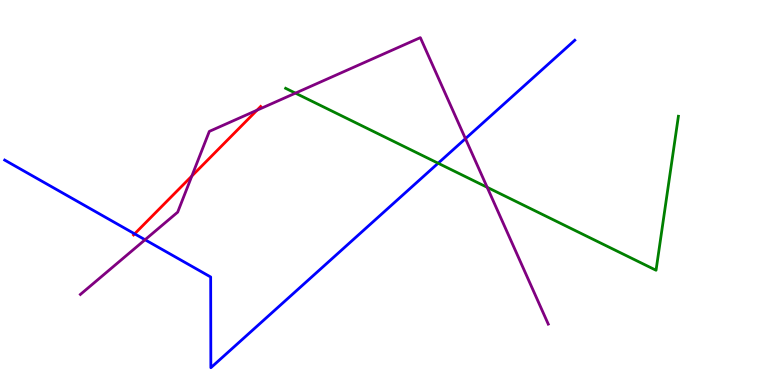[{'lines': ['blue', 'red'], 'intersections': [{'x': 1.74, 'y': 3.93}]}, {'lines': ['green', 'red'], 'intersections': []}, {'lines': ['purple', 'red'], 'intersections': [{'x': 2.48, 'y': 5.43}, {'x': 3.32, 'y': 7.14}]}, {'lines': ['blue', 'green'], 'intersections': [{'x': 5.65, 'y': 5.76}]}, {'lines': ['blue', 'purple'], 'intersections': [{'x': 1.87, 'y': 3.77}, {'x': 6.01, 'y': 6.4}]}, {'lines': ['green', 'purple'], 'intersections': [{'x': 3.81, 'y': 7.58}, {'x': 6.29, 'y': 5.14}]}]